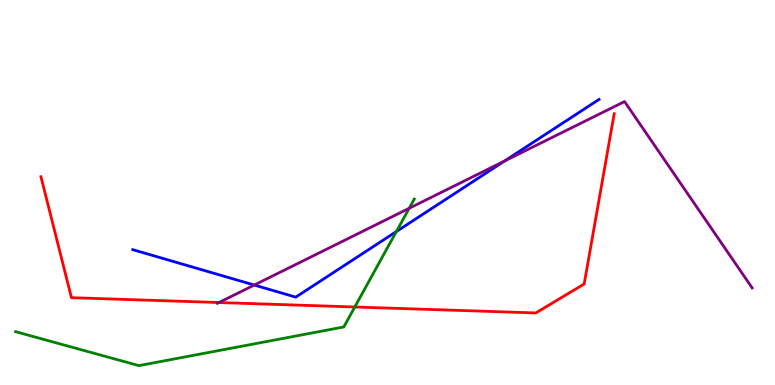[{'lines': ['blue', 'red'], 'intersections': []}, {'lines': ['green', 'red'], 'intersections': [{'x': 4.58, 'y': 2.03}]}, {'lines': ['purple', 'red'], 'intersections': [{'x': 2.83, 'y': 2.14}]}, {'lines': ['blue', 'green'], 'intersections': [{'x': 5.11, 'y': 3.99}]}, {'lines': ['blue', 'purple'], 'intersections': [{'x': 3.28, 'y': 2.6}, {'x': 6.51, 'y': 5.82}]}, {'lines': ['green', 'purple'], 'intersections': [{'x': 5.28, 'y': 4.59}]}]